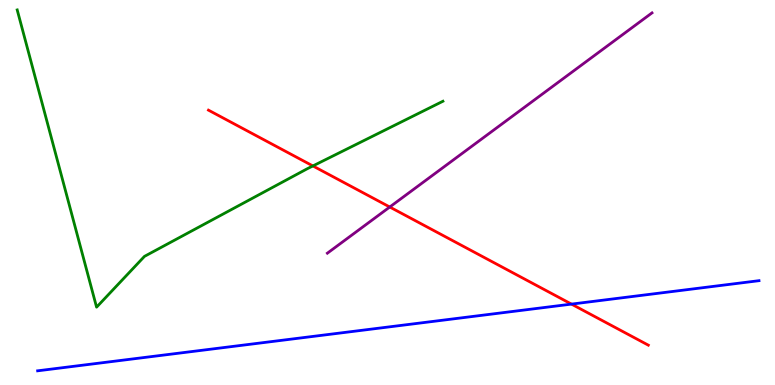[{'lines': ['blue', 'red'], 'intersections': [{'x': 7.37, 'y': 2.1}]}, {'lines': ['green', 'red'], 'intersections': [{'x': 4.04, 'y': 5.69}]}, {'lines': ['purple', 'red'], 'intersections': [{'x': 5.03, 'y': 4.62}]}, {'lines': ['blue', 'green'], 'intersections': []}, {'lines': ['blue', 'purple'], 'intersections': []}, {'lines': ['green', 'purple'], 'intersections': []}]